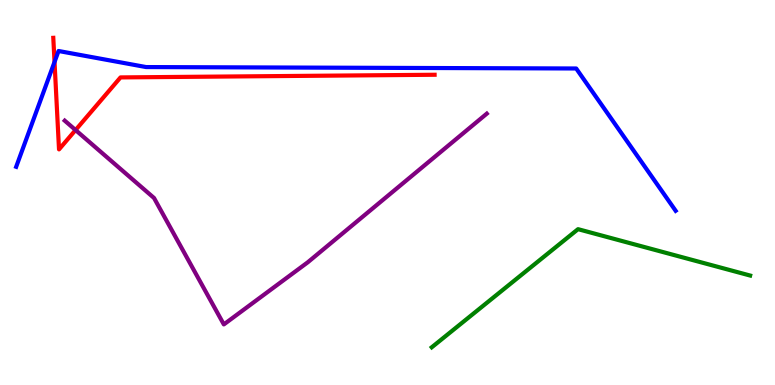[{'lines': ['blue', 'red'], 'intersections': [{'x': 0.704, 'y': 8.39}]}, {'lines': ['green', 'red'], 'intersections': []}, {'lines': ['purple', 'red'], 'intersections': [{'x': 0.975, 'y': 6.62}]}, {'lines': ['blue', 'green'], 'intersections': []}, {'lines': ['blue', 'purple'], 'intersections': []}, {'lines': ['green', 'purple'], 'intersections': []}]